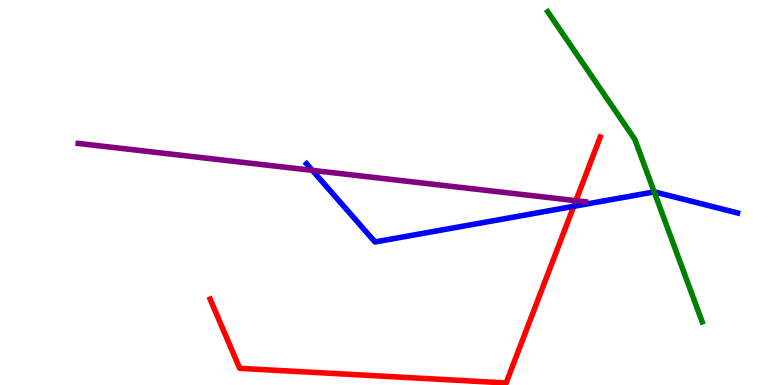[{'lines': ['blue', 'red'], 'intersections': [{'x': 7.4, 'y': 4.64}]}, {'lines': ['green', 'red'], 'intersections': []}, {'lines': ['purple', 'red'], 'intersections': [{'x': 7.43, 'y': 4.79}]}, {'lines': ['blue', 'green'], 'intersections': [{'x': 8.44, 'y': 5.02}]}, {'lines': ['blue', 'purple'], 'intersections': [{'x': 4.03, 'y': 5.57}]}, {'lines': ['green', 'purple'], 'intersections': []}]